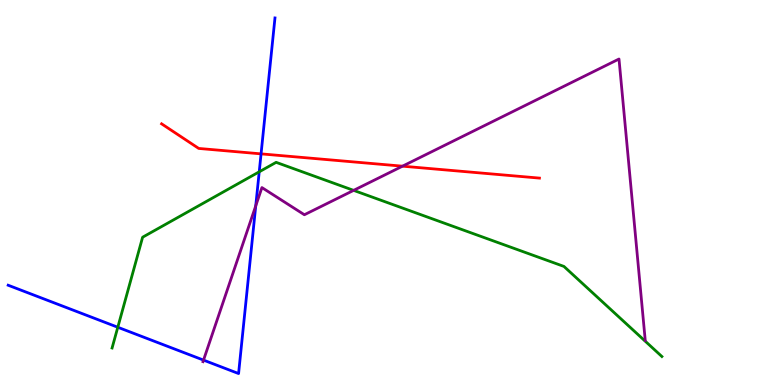[{'lines': ['blue', 'red'], 'intersections': [{'x': 3.37, 'y': 6.0}]}, {'lines': ['green', 'red'], 'intersections': []}, {'lines': ['purple', 'red'], 'intersections': [{'x': 5.19, 'y': 5.68}]}, {'lines': ['blue', 'green'], 'intersections': [{'x': 1.52, 'y': 1.5}, {'x': 3.34, 'y': 5.54}]}, {'lines': ['blue', 'purple'], 'intersections': [{'x': 2.63, 'y': 0.646}, {'x': 3.3, 'y': 4.65}]}, {'lines': ['green', 'purple'], 'intersections': [{'x': 4.56, 'y': 5.06}]}]